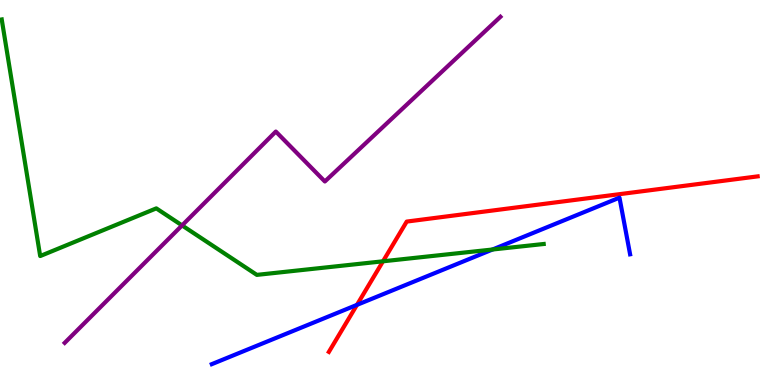[{'lines': ['blue', 'red'], 'intersections': [{'x': 4.61, 'y': 2.08}]}, {'lines': ['green', 'red'], 'intersections': [{'x': 4.94, 'y': 3.21}]}, {'lines': ['purple', 'red'], 'intersections': []}, {'lines': ['blue', 'green'], 'intersections': [{'x': 6.36, 'y': 3.52}]}, {'lines': ['blue', 'purple'], 'intersections': []}, {'lines': ['green', 'purple'], 'intersections': [{'x': 2.35, 'y': 4.15}]}]